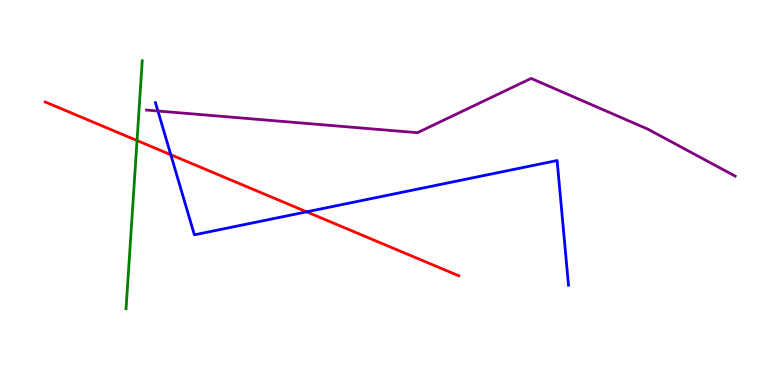[{'lines': ['blue', 'red'], 'intersections': [{'x': 2.2, 'y': 5.98}, {'x': 3.96, 'y': 4.5}]}, {'lines': ['green', 'red'], 'intersections': [{'x': 1.77, 'y': 6.35}]}, {'lines': ['purple', 'red'], 'intersections': []}, {'lines': ['blue', 'green'], 'intersections': []}, {'lines': ['blue', 'purple'], 'intersections': [{'x': 2.04, 'y': 7.12}]}, {'lines': ['green', 'purple'], 'intersections': []}]